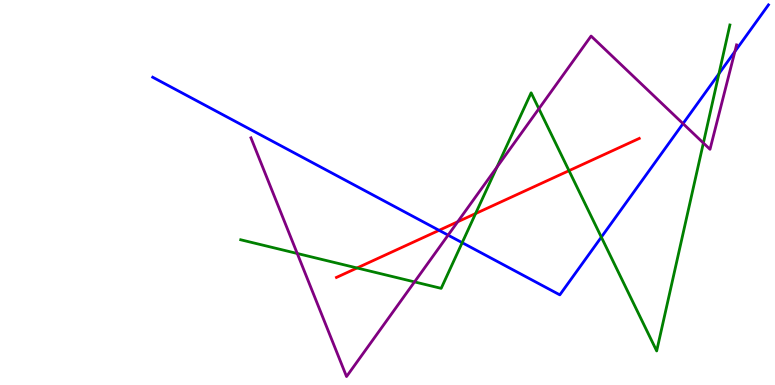[{'lines': ['blue', 'red'], 'intersections': [{'x': 5.67, 'y': 4.02}]}, {'lines': ['green', 'red'], 'intersections': [{'x': 4.61, 'y': 3.04}, {'x': 6.14, 'y': 4.45}, {'x': 7.34, 'y': 5.57}]}, {'lines': ['purple', 'red'], 'intersections': [{'x': 5.91, 'y': 4.24}]}, {'lines': ['blue', 'green'], 'intersections': [{'x': 5.96, 'y': 3.7}, {'x': 7.76, 'y': 3.84}, {'x': 9.28, 'y': 8.09}]}, {'lines': ['blue', 'purple'], 'intersections': [{'x': 5.78, 'y': 3.89}, {'x': 8.81, 'y': 6.79}, {'x': 9.48, 'y': 8.66}]}, {'lines': ['green', 'purple'], 'intersections': [{'x': 3.84, 'y': 3.42}, {'x': 5.35, 'y': 2.68}, {'x': 6.41, 'y': 5.66}, {'x': 6.95, 'y': 7.18}, {'x': 9.08, 'y': 6.29}]}]